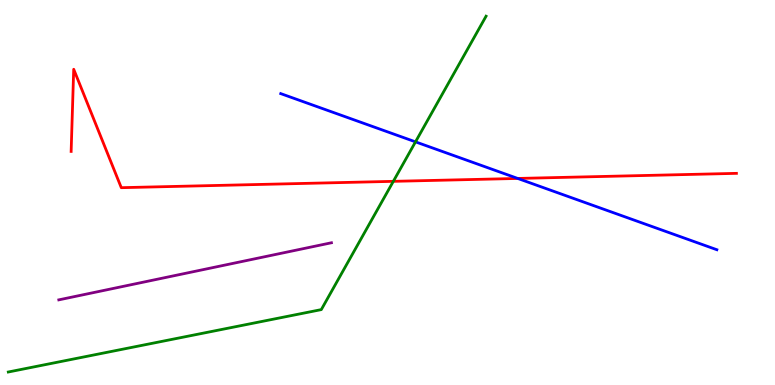[{'lines': ['blue', 'red'], 'intersections': [{'x': 6.68, 'y': 5.37}]}, {'lines': ['green', 'red'], 'intersections': [{'x': 5.08, 'y': 5.29}]}, {'lines': ['purple', 'red'], 'intersections': []}, {'lines': ['blue', 'green'], 'intersections': [{'x': 5.36, 'y': 6.32}]}, {'lines': ['blue', 'purple'], 'intersections': []}, {'lines': ['green', 'purple'], 'intersections': []}]